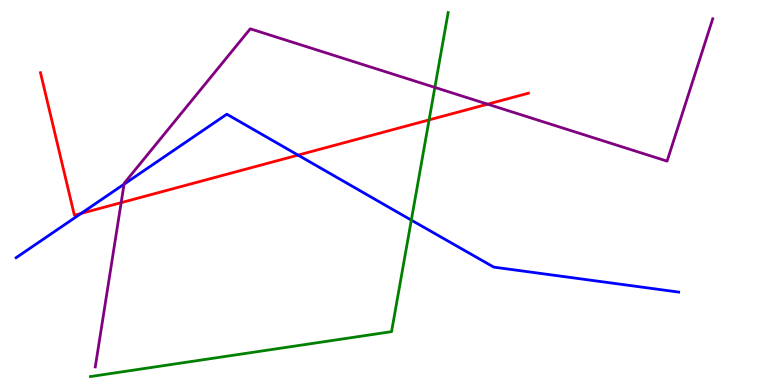[{'lines': ['blue', 'red'], 'intersections': [{'x': 1.05, 'y': 4.46}, {'x': 3.85, 'y': 5.97}]}, {'lines': ['green', 'red'], 'intersections': [{'x': 5.54, 'y': 6.89}]}, {'lines': ['purple', 'red'], 'intersections': [{'x': 1.56, 'y': 4.74}, {'x': 6.29, 'y': 7.29}]}, {'lines': ['blue', 'green'], 'intersections': [{'x': 5.31, 'y': 4.28}]}, {'lines': ['blue', 'purple'], 'intersections': [{'x': 1.6, 'y': 5.22}]}, {'lines': ['green', 'purple'], 'intersections': [{'x': 5.61, 'y': 7.73}]}]